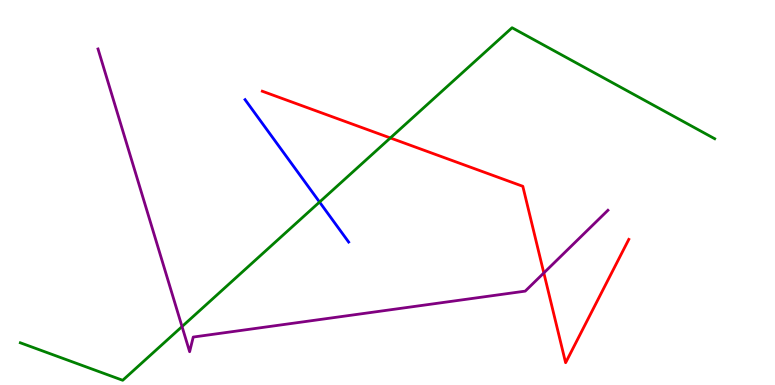[{'lines': ['blue', 'red'], 'intersections': []}, {'lines': ['green', 'red'], 'intersections': [{'x': 5.04, 'y': 6.42}]}, {'lines': ['purple', 'red'], 'intersections': [{'x': 7.02, 'y': 2.91}]}, {'lines': ['blue', 'green'], 'intersections': [{'x': 4.12, 'y': 4.75}]}, {'lines': ['blue', 'purple'], 'intersections': []}, {'lines': ['green', 'purple'], 'intersections': [{'x': 2.35, 'y': 1.52}]}]